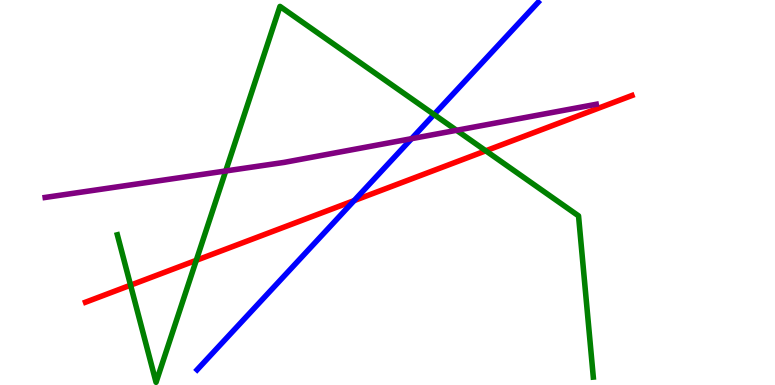[{'lines': ['blue', 'red'], 'intersections': [{'x': 4.57, 'y': 4.79}]}, {'lines': ['green', 'red'], 'intersections': [{'x': 1.68, 'y': 2.59}, {'x': 2.53, 'y': 3.24}, {'x': 6.27, 'y': 6.08}]}, {'lines': ['purple', 'red'], 'intersections': []}, {'lines': ['blue', 'green'], 'intersections': [{'x': 5.6, 'y': 7.03}]}, {'lines': ['blue', 'purple'], 'intersections': [{'x': 5.31, 'y': 6.4}]}, {'lines': ['green', 'purple'], 'intersections': [{'x': 2.91, 'y': 5.56}, {'x': 5.89, 'y': 6.62}]}]